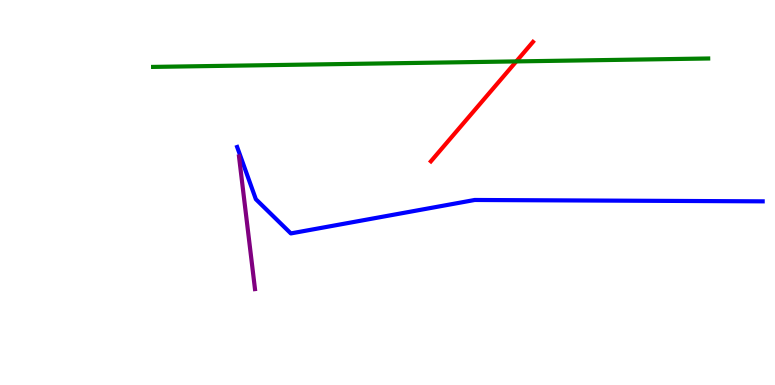[{'lines': ['blue', 'red'], 'intersections': []}, {'lines': ['green', 'red'], 'intersections': [{'x': 6.66, 'y': 8.41}]}, {'lines': ['purple', 'red'], 'intersections': []}, {'lines': ['blue', 'green'], 'intersections': []}, {'lines': ['blue', 'purple'], 'intersections': []}, {'lines': ['green', 'purple'], 'intersections': []}]